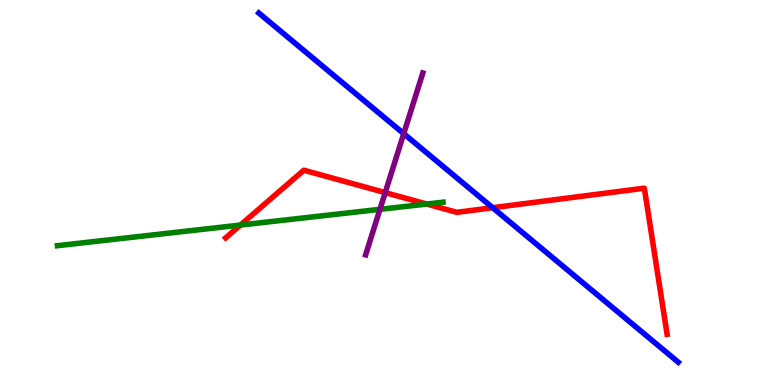[{'lines': ['blue', 'red'], 'intersections': [{'x': 6.36, 'y': 4.6}]}, {'lines': ['green', 'red'], 'intersections': [{'x': 3.1, 'y': 4.15}, {'x': 5.51, 'y': 4.7}]}, {'lines': ['purple', 'red'], 'intersections': [{'x': 4.97, 'y': 5.0}]}, {'lines': ['blue', 'green'], 'intersections': []}, {'lines': ['blue', 'purple'], 'intersections': [{'x': 5.21, 'y': 6.53}]}, {'lines': ['green', 'purple'], 'intersections': [{'x': 4.9, 'y': 4.56}]}]